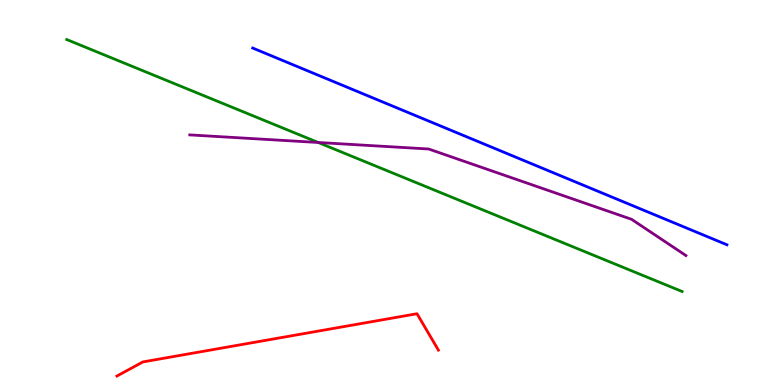[{'lines': ['blue', 'red'], 'intersections': []}, {'lines': ['green', 'red'], 'intersections': []}, {'lines': ['purple', 'red'], 'intersections': []}, {'lines': ['blue', 'green'], 'intersections': []}, {'lines': ['blue', 'purple'], 'intersections': []}, {'lines': ['green', 'purple'], 'intersections': [{'x': 4.11, 'y': 6.3}]}]